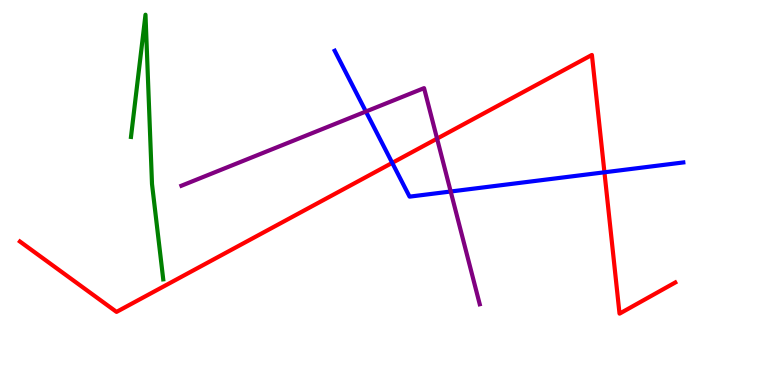[{'lines': ['blue', 'red'], 'intersections': [{'x': 5.06, 'y': 5.77}, {'x': 7.8, 'y': 5.52}]}, {'lines': ['green', 'red'], 'intersections': []}, {'lines': ['purple', 'red'], 'intersections': [{'x': 5.64, 'y': 6.4}]}, {'lines': ['blue', 'green'], 'intersections': []}, {'lines': ['blue', 'purple'], 'intersections': [{'x': 4.72, 'y': 7.1}, {'x': 5.82, 'y': 5.03}]}, {'lines': ['green', 'purple'], 'intersections': []}]